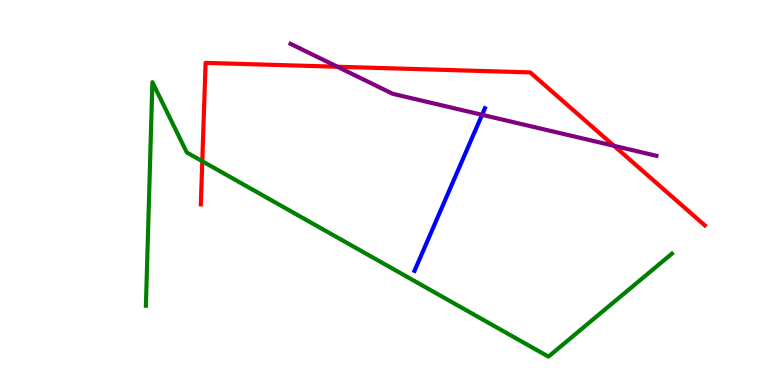[{'lines': ['blue', 'red'], 'intersections': []}, {'lines': ['green', 'red'], 'intersections': [{'x': 2.61, 'y': 5.81}]}, {'lines': ['purple', 'red'], 'intersections': [{'x': 4.35, 'y': 8.27}, {'x': 7.92, 'y': 6.21}]}, {'lines': ['blue', 'green'], 'intersections': []}, {'lines': ['blue', 'purple'], 'intersections': [{'x': 6.22, 'y': 7.02}]}, {'lines': ['green', 'purple'], 'intersections': []}]